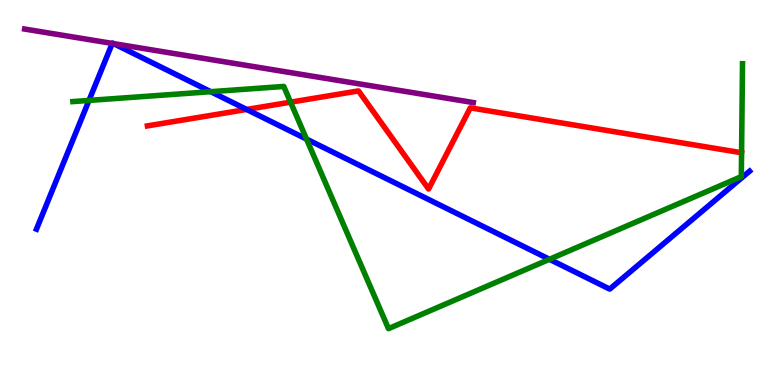[{'lines': ['blue', 'red'], 'intersections': [{'x': 3.18, 'y': 7.16}]}, {'lines': ['green', 'red'], 'intersections': [{'x': 3.75, 'y': 7.35}, {'x': 9.57, 'y': 6.03}]}, {'lines': ['purple', 'red'], 'intersections': []}, {'lines': ['blue', 'green'], 'intersections': [{'x': 1.15, 'y': 7.39}, {'x': 2.72, 'y': 7.62}, {'x': 3.96, 'y': 6.39}, {'x': 7.09, 'y': 3.27}]}, {'lines': ['blue', 'purple'], 'intersections': [{'x': 1.45, 'y': 8.87}, {'x': 1.47, 'y': 8.87}]}, {'lines': ['green', 'purple'], 'intersections': []}]